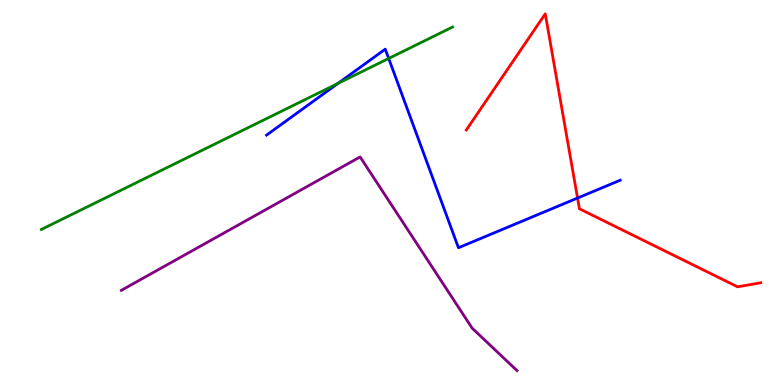[{'lines': ['blue', 'red'], 'intersections': [{'x': 7.45, 'y': 4.86}]}, {'lines': ['green', 'red'], 'intersections': []}, {'lines': ['purple', 'red'], 'intersections': []}, {'lines': ['blue', 'green'], 'intersections': [{'x': 4.36, 'y': 7.83}, {'x': 5.02, 'y': 8.48}]}, {'lines': ['blue', 'purple'], 'intersections': []}, {'lines': ['green', 'purple'], 'intersections': []}]